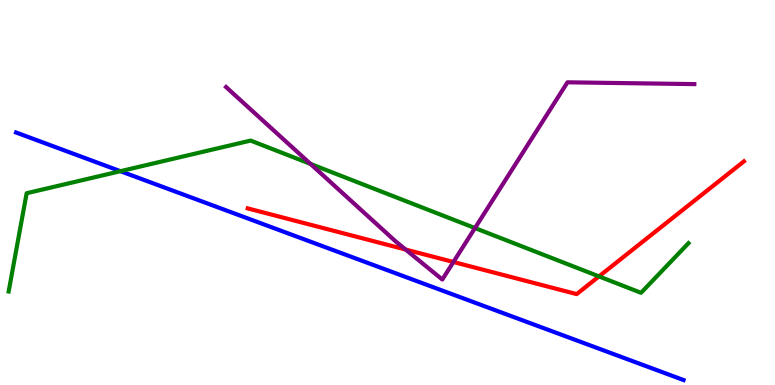[{'lines': ['blue', 'red'], 'intersections': []}, {'lines': ['green', 'red'], 'intersections': [{'x': 7.73, 'y': 2.82}]}, {'lines': ['purple', 'red'], 'intersections': [{'x': 5.23, 'y': 3.52}, {'x': 5.85, 'y': 3.19}]}, {'lines': ['blue', 'green'], 'intersections': [{'x': 1.55, 'y': 5.55}]}, {'lines': ['blue', 'purple'], 'intersections': []}, {'lines': ['green', 'purple'], 'intersections': [{'x': 4.01, 'y': 5.74}, {'x': 6.13, 'y': 4.08}]}]